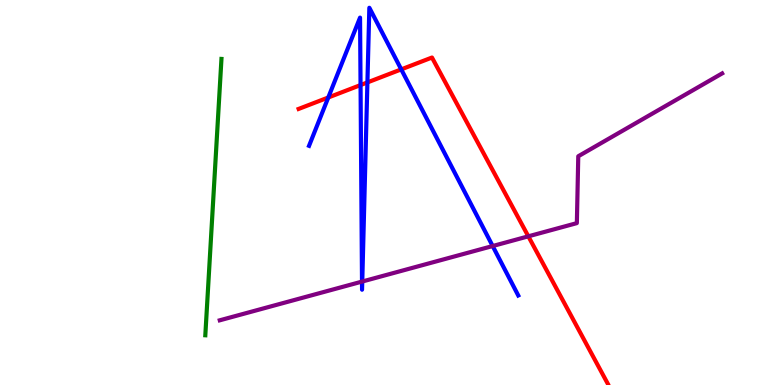[{'lines': ['blue', 'red'], 'intersections': [{'x': 4.24, 'y': 7.47}, {'x': 4.65, 'y': 7.79}, {'x': 4.74, 'y': 7.86}, {'x': 5.18, 'y': 8.2}]}, {'lines': ['green', 'red'], 'intersections': []}, {'lines': ['purple', 'red'], 'intersections': [{'x': 6.82, 'y': 3.86}]}, {'lines': ['blue', 'green'], 'intersections': []}, {'lines': ['blue', 'purple'], 'intersections': [{'x': 4.67, 'y': 2.69}, {'x': 4.67, 'y': 2.69}, {'x': 6.36, 'y': 3.61}]}, {'lines': ['green', 'purple'], 'intersections': []}]